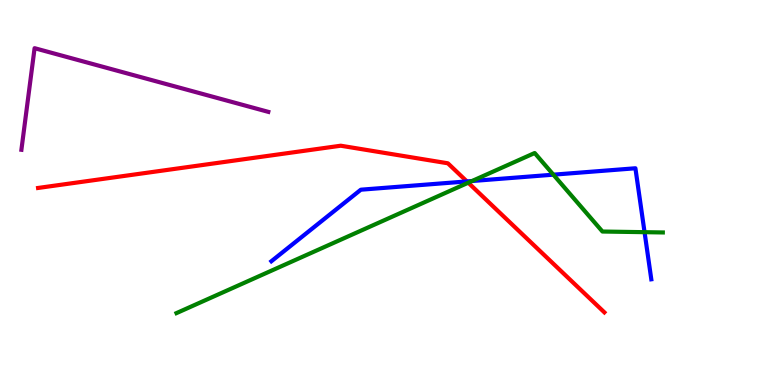[{'lines': ['blue', 'red'], 'intersections': [{'x': 6.02, 'y': 5.29}]}, {'lines': ['green', 'red'], 'intersections': [{'x': 6.04, 'y': 5.25}]}, {'lines': ['purple', 'red'], 'intersections': []}, {'lines': ['blue', 'green'], 'intersections': [{'x': 6.09, 'y': 5.3}, {'x': 7.14, 'y': 5.46}, {'x': 8.32, 'y': 3.97}]}, {'lines': ['blue', 'purple'], 'intersections': []}, {'lines': ['green', 'purple'], 'intersections': []}]